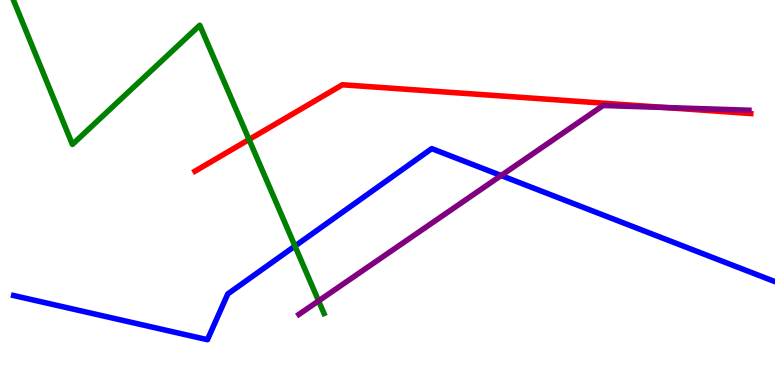[{'lines': ['blue', 'red'], 'intersections': []}, {'lines': ['green', 'red'], 'intersections': [{'x': 3.21, 'y': 6.38}]}, {'lines': ['purple', 'red'], 'intersections': [{'x': 8.58, 'y': 7.21}]}, {'lines': ['blue', 'green'], 'intersections': [{'x': 3.81, 'y': 3.61}]}, {'lines': ['blue', 'purple'], 'intersections': [{'x': 6.47, 'y': 5.44}]}, {'lines': ['green', 'purple'], 'intersections': [{'x': 4.11, 'y': 2.18}]}]